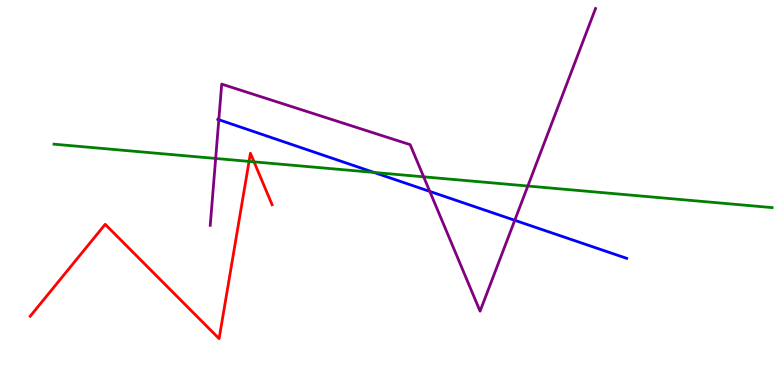[{'lines': ['blue', 'red'], 'intersections': []}, {'lines': ['green', 'red'], 'intersections': [{'x': 3.21, 'y': 5.81}, {'x': 3.28, 'y': 5.8}]}, {'lines': ['purple', 'red'], 'intersections': []}, {'lines': ['blue', 'green'], 'intersections': [{'x': 4.83, 'y': 5.52}]}, {'lines': ['blue', 'purple'], 'intersections': [{'x': 2.82, 'y': 6.89}, {'x': 5.55, 'y': 5.03}, {'x': 6.64, 'y': 4.28}]}, {'lines': ['green', 'purple'], 'intersections': [{'x': 2.78, 'y': 5.88}, {'x': 5.47, 'y': 5.41}, {'x': 6.81, 'y': 5.17}]}]